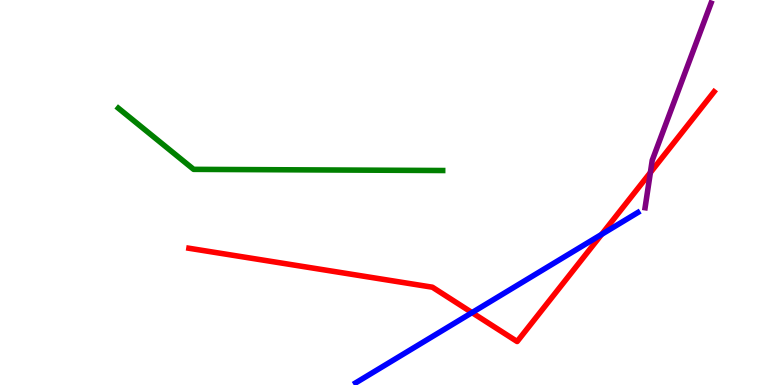[{'lines': ['blue', 'red'], 'intersections': [{'x': 6.09, 'y': 1.88}, {'x': 7.76, 'y': 3.91}]}, {'lines': ['green', 'red'], 'intersections': []}, {'lines': ['purple', 'red'], 'intersections': [{'x': 8.39, 'y': 5.52}]}, {'lines': ['blue', 'green'], 'intersections': []}, {'lines': ['blue', 'purple'], 'intersections': []}, {'lines': ['green', 'purple'], 'intersections': []}]